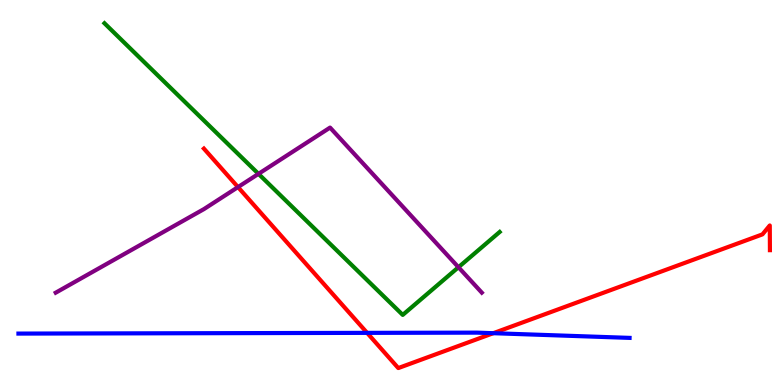[{'lines': ['blue', 'red'], 'intersections': [{'x': 4.74, 'y': 1.35}, {'x': 6.36, 'y': 1.35}]}, {'lines': ['green', 'red'], 'intersections': []}, {'lines': ['purple', 'red'], 'intersections': [{'x': 3.07, 'y': 5.14}]}, {'lines': ['blue', 'green'], 'intersections': []}, {'lines': ['blue', 'purple'], 'intersections': []}, {'lines': ['green', 'purple'], 'intersections': [{'x': 3.34, 'y': 5.48}, {'x': 5.92, 'y': 3.06}]}]